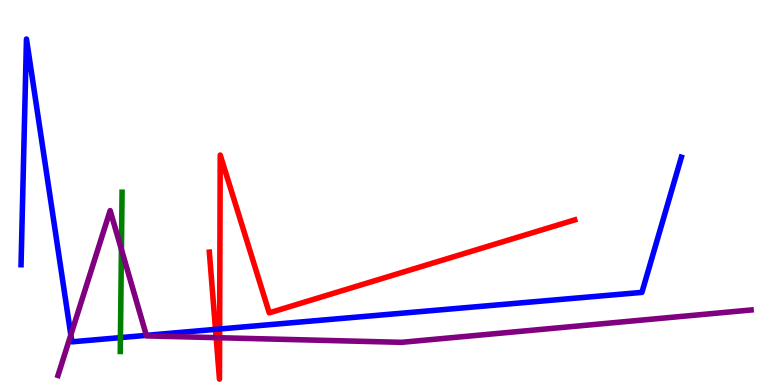[{'lines': ['blue', 'red'], 'intersections': [{'x': 2.78, 'y': 1.45}, {'x': 2.83, 'y': 1.45}]}, {'lines': ['green', 'red'], 'intersections': []}, {'lines': ['purple', 'red'], 'intersections': [{'x': 2.79, 'y': 1.23}, {'x': 2.83, 'y': 1.23}]}, {'lines': ['blue', 'green'], 'intersections': [{'x': 1.55, 'y': 1.23}]}, {'lines': ['blue', 'purple'], 'intersections': [{'x': 0.914, 'y': 1.3}, {'x': 1.89, 'y': 1.29}]}, {'lines': ['green', 'purple'], 'intersections': [{'x': 1.57, 'y': 3.52}]}]